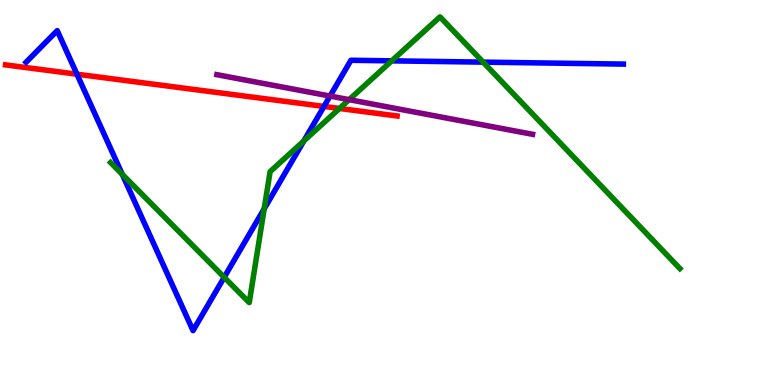[{'lines': ['blue', 'red'], 'intersections': [{'x': 0.993, 'y': 8.07}, {'x': 4.18, 'y': 7.24}]}, {'lines': ['green', 'red'], 'intersections': [{'x': 4.38, 'y': 7.18}]}, {'lines': ['purple', 'red'], 'intersections': []}, {'lines': ['blue', 'green'], 'intersections': [{'x': 1.58, 'y': 5.47}, {'x': 2.89, 'y': 2.8}, {'x': 3.41, 'y': 4.58}, {'x': 3.92, 'y': 6.34}, {'x': 5.05, 'y': 8.42}, {'x': 6.23, 'y': 8.39}]}, {'lines': ['blue', 'purple'], 'intersections': [{'x': 4.26, 'y': 7.51}]}, {'lines': ['green', 'purple'], 'intersections': [{'x': 4.5, 'y': 7.41}]}]